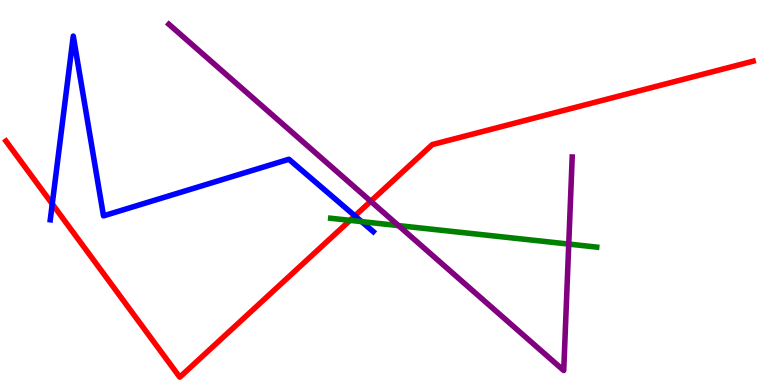[{'lines': ['blue', 'red'], 'intersections': [{'x': 0.674, 'y': 4.7}, {'x': 4.58, 'y': 4.39}]}, {'lines': ['green', 'red'], 'intersections': [{'x': 4.52, 'y': 4.28}]}, {'lines': ['purple', 'red'], 'intersections': [{'x': 4.78, 'y': 4.77}]}, {'lines': ['blue', 'green'], 'intersections': [{'x': 4.67, 'y': 4.24}]}, {'lines': ['blue', 'purple'], 'intersections': []}, {'lines': ['green', 'purple'], 'intersections': [{'x': 5.14, 'y': 4.14}, {'x': 7.34, 'y': 3.66}]}]